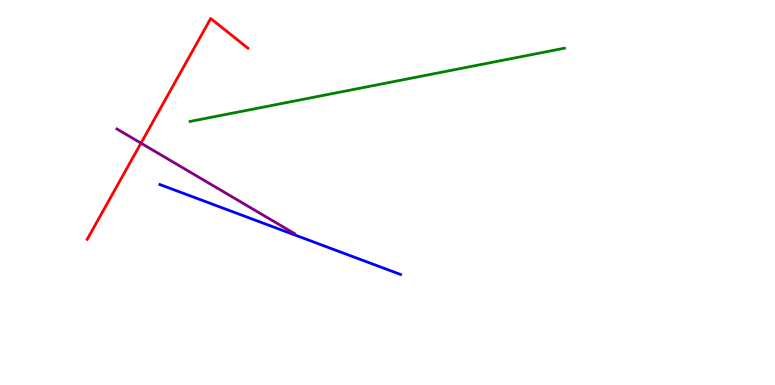[{'lines': ['blue', 'red'], 'intersections': []}, {'lines': ['green', 'red'], 'intersections': []}, {'lines': ['purple', 'red'], 'intersections': [{'x': 1.82, 'y': 6.28}]}, {'lines': ['blue', 'green'], 'intersections': []}, {'lines': ['blue', 'purple'], 'intersections': []}, {'lines': ['green', 'purple'], 'intersections': []}]